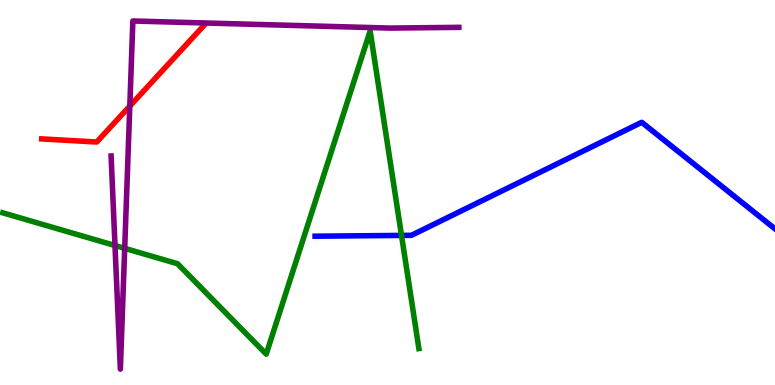[{'lines': ['blue', 'red'], 'intersections': []}, {'lines': ['green', 'red'], 'intersections': []}, {'lines': ['purple', 'red'], 'intersections': [{'x': 1.67, 'y': 7.25}]}, {'lines': ['blue', 'green'], 'intersections': [{'x': 5.18, 'y': 3.89}]}, {'lines': ['blue', 'purple'], 'intersections': []}, {'lines': ['green', 'purple'], 'intersections': [{'x': 1.48, 'y': 3.62}, {'x': 1.61, 'y': 3.55}]}]